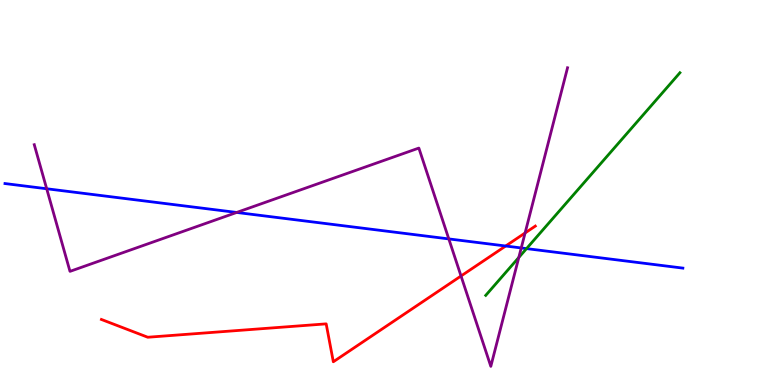[{'lines': ['blue', 'red'], 'intersections': [{'x': 6.52, 'y': 3.61}]}, {'lines': ['green', 'red'], 'intersections': []}, {'lines': ['purple', 'red'], 'intersections': [{'x': 5.95, 'y': 2.83}, {'x': 6.78, 'y': 3.95}]}, {'lines': ['blue', 'green'], 'intersections': [{'x': 6.79, 'y': 3.54}]}, {'lines': ['blue', 'purple'], 'intersections': [{'x': 0.602, 'y': 5.1}, {'x': 3.05, 'y': 4.48}, {'x': 5.79, 'y': 3.79}, {'x': 6.73, 'y': 3.56}]}, {'lines': ['green', 'purple'], 'intersections': [{'x': 6.69, 'y': 3.31}]}]